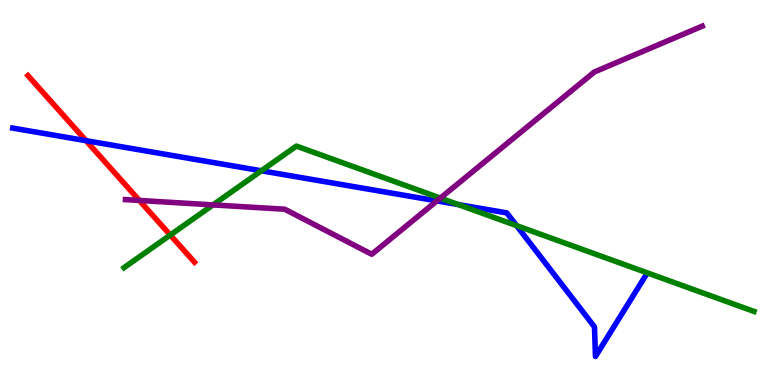[{'lines': ['blue', 'red'], 'intersections': [{'x': 1.11, 'y': 6.35}]}, {'lines': ['green', 'red'], 'intersections': [{'x': 2.2, 'y': 3.9}]}, {'lines': ['purple', 'red'], 'intersections': [{'x': 1.8, 'y': 4.79}]}, {'lines': ['blue', 'green'], 'intersections': [{'x': 3.37, 'y': 5.56}, {'x': 5.91, 'y': 4.69}, {'x': 6.67, 'y': 4.14}]}, {'lines': ['blue', 'purple'], 'intersections': [{'x': 5.64, 'y': 4.78}]}, {'lines': ['green', 'purple'], 'intersections': [{'x': 2.75, 'y': 4.68}, {'x': 5.68, 'y': 4.85}]}]